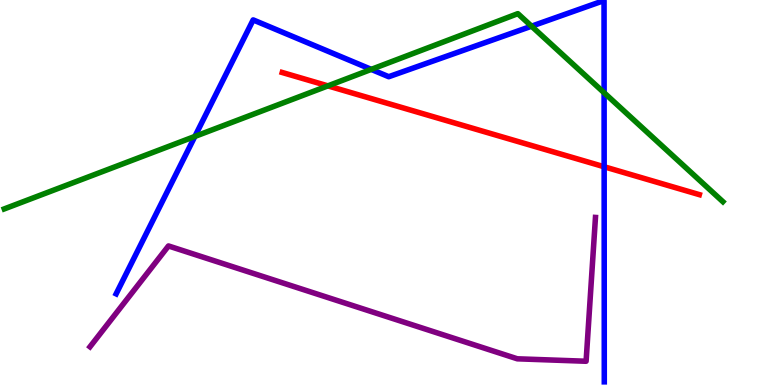[{'lines': ['blue', 'red'], 'intersections': [{'x': 7.8, 'y': 5.67}]}, {'lines': ['green', 'red'], 'intersections': [{'x': 4.23, 'y': 7.77}]}, {'lines': ['purple', 'red'], 'intersections': []}, {'lines': ['blue', 'green'], 'intersections': [{'x': 2.51, 'y': 6.46}, {'x': 4.79, 'y': 8.2}, {'x': 6.86, 'y': 9.32}, {'x': 7.79, 'y': 7.59}]}, {'lines': ['blue', 'purple'], 'intersections': []}, {'lines': ['green', 'purple'], 'intersections': []}]